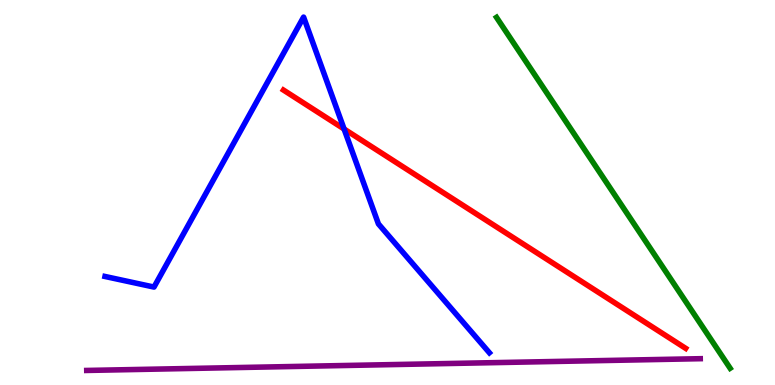[{'lines': ['blue', 'red'], 'intersections': [{'x': 4.44, 'y': 6.65}]}, {'lines': ['green', 'red'], 'intersections': []}, {'lines': ['purple', 'red'], 'intersections': []}, {'lines': ['blue', 'green'], 'intersections': []}, {'lines': ['blue', 'purple'], 'intersections': []}, {'lines': ['green', 'purple'], 'intersections': []}]